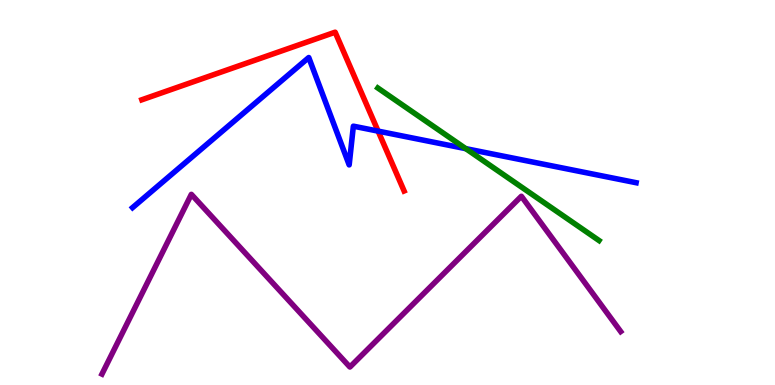[{'lines': ['blue', 'red'], 'intersections': [{'x': 4.88, 'y': 6.59}]}, {'lines': ['green', 'red'], 'intersections': []}, {'lines': ['purple', 'red'], 'intersections': []}, {'lines': ['blue', 'green'], 'intersections': [{'x': 6.01, 'y': 6.14}]}, {'lines': ['blue', 'purple'], 'intersections': []}, {'lines': ['green', 'purple'], 'intersections': []}]